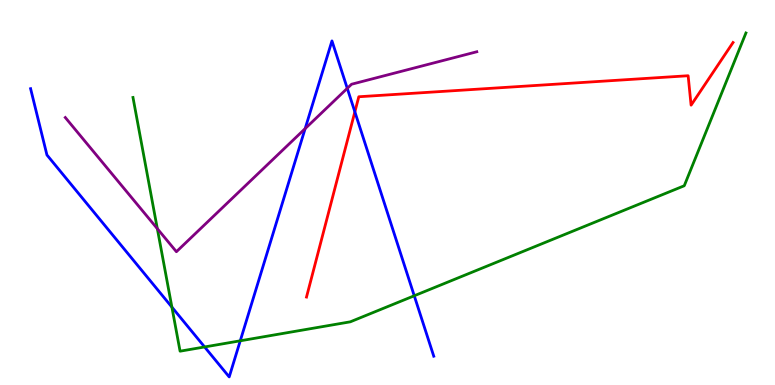[{'lines': ['blue', 'red'], 'intersections': [{'x': 4.58, 'y': 7.1}]}, {'lines': ['green', 'red'], 'intersections': []}, {'lines': ['purple', 'red'], 'intersections': []}, {'lines': ['blue', 'green'], 'intersections': [{'x': 2.22, 'y': 2.02}, {'x': 2.64, 'y': 0.988}, {'x': 3.1, 'y': 1.15}, {'x': 5.35, 'y': 2.32}]}, {'lines': ['blue', 'purple'], 'intersections': [{'x': 3.94, 'y': 6.66}, {'x': 4.48, 'y': 7.71}]}, {'lines': ['green', 'purple'], 'intersections': [{'x': 2.03, 'y': 4.06}]}]